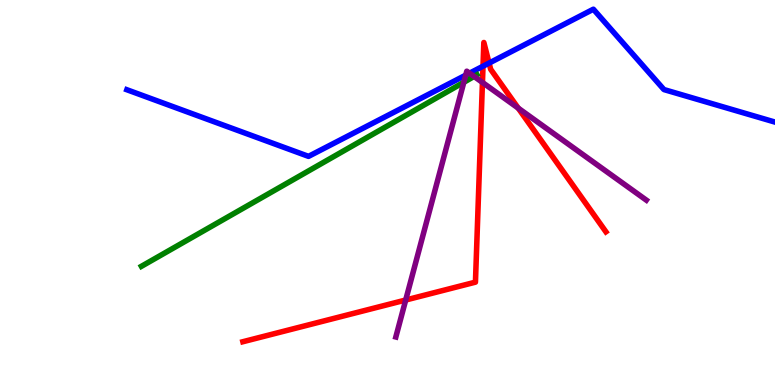[{'lines': ['blue', 'red'], 'intersections': [{'x': 6.23, 'y': 8.28}, {'x': 6.31, 'y': 8.36}]}, {'lines': ['green', 'red'], 'intersections': []}, {'lines': ['purple', 'red'], 'intersections': [{'x': 5.23, 'y': 2.21}, {'x': 6.23, 'y': 7.86}, {'x': 6.69, 'y': 7.19}]}, {'lines': ['blue', 'green'], 'intersections': []}, {'lines': ['blue', 'purple'], 'intersections': [{'x': 6.01, 'y': 8.05}, {'x': 6.06, 'y': 8.1}]}, {'lines': ['green', 'purple'], 'intersections': [{'x': 5.98, 'y': 7.86}, {'x': 6.12, 'y': 8.01}]}]